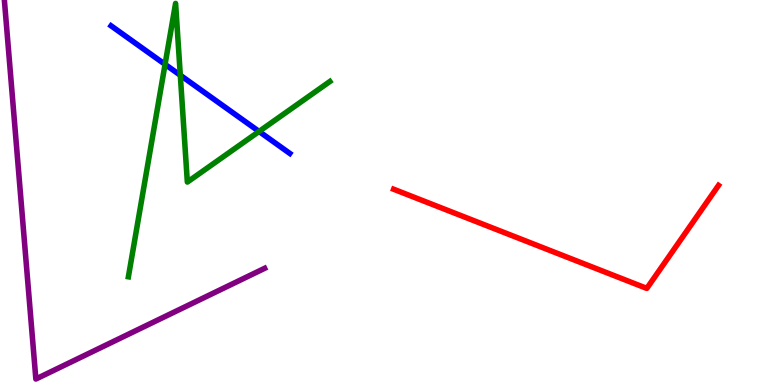[{'lines': ['blue', 'red'], 'intersections': []}, {'lines': ['green', 'red'], 'intersections': []}, {'lines': ['purple', 'red'], 'intersections': []}, {'lines': ['blue', 'green'], 'intersections': [{'x': 2.13, 'y': 8.33}, {'x': 2.33, 'y': 8.05}, {'x': 3.34, 'y': 6.59}]}, {'lines': ['blue', 'purple'], 'intersections': []}, {'lines': ['green', 'purple'], 'intersections': []}]